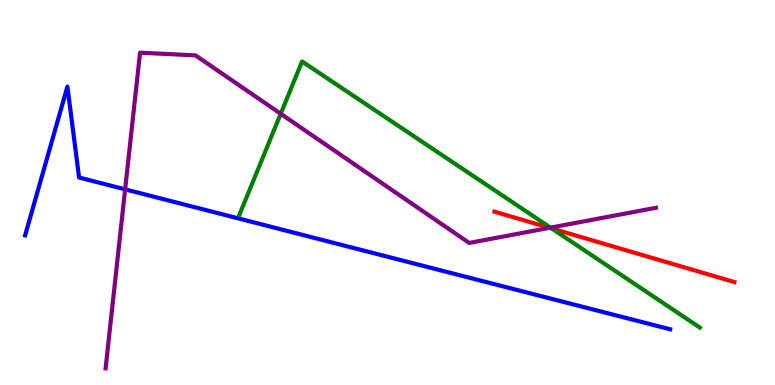[{'lines': ['blue', 'red'], 'intersections': []}, {'lines': ['green', 'red'], 'intersections': [{'x': 7.12, 'y': 4.07}]}, {'lines': ['purple', 'red'], 'intersections': [{'x': 7.09, 'y': 4.08}]}, {'lines': ['blue', 'green'], 'intersections': []}, {'lines': ['blue', 'purple'], 'intersections': [{'x': 1.61, 'y': 5.08}]}, {'lines': ['green', 'purple'], 'intersections': [{'x': 3.62, 'y': 7.04}, {'x': 7.1, 'y': 4.09}]}]